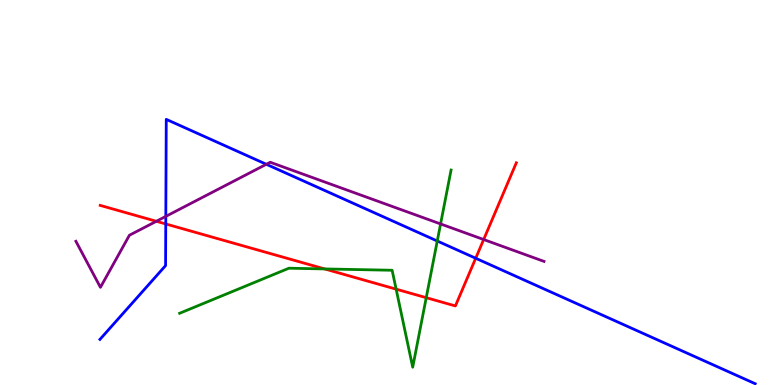[{'lines': ['blue', 'red'], 'intersections': [{'x': 2.14, 'y': 4.18}, {'x': 6.14, 'y': 3.29}]}, {'lines': ['green', 'red'], 'intersections': [{'x': 4.19, 'y': 3.01}, {'x': 5.11, 'y': 2.49}, {'x': 5.5, 'y': 2.27}]}, {'lines': ['purple', 'red'], 'intersections': [{'x': 2.02, 'y': 4.25}, {'x': 6.24, 'y': 3.78}]}, {'lines': ['blue', 'green'], 'intersections': [{'x': 5.64, 'y': 3.74}]}, {'lines': ['blue', 'purple'], 'intersections': [{'x': 2.14, 'y': 4.38}, {'x': 3.44, 'y': 5.73}]}, {'lines': ['green', 'purple'], 'intersections': [{'x': 5.68, 'y': 4.18}]}]